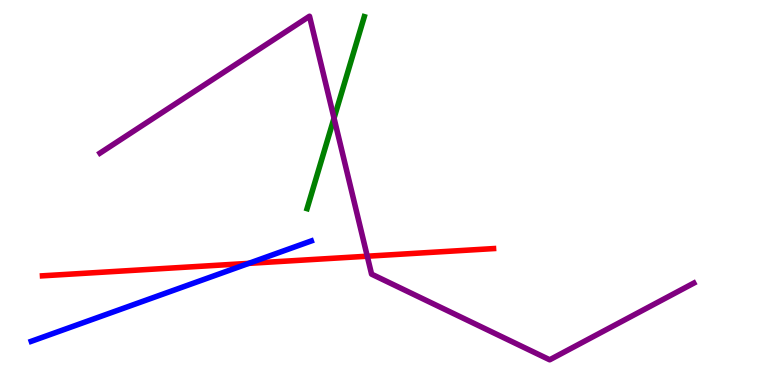[{'lines': ['blue', 'red'], 'intersections': [{'x': 3.21, 'y': 3.16}]}, {'lines': ['green', 'red'], 'intersections': []}, {'lines': ['purple', 'red'], 'intersections': [{'x': 4.74, 'y': 3.35}]}, {'lines': ['blue', 'green'], 'intersections': []}, {'lines': ['blue', 'purple'], 'intersections': []}, {'lines': ['green', 'purple'], 'intersections': [{'x': 4.31, 'y': 6.93}]}]